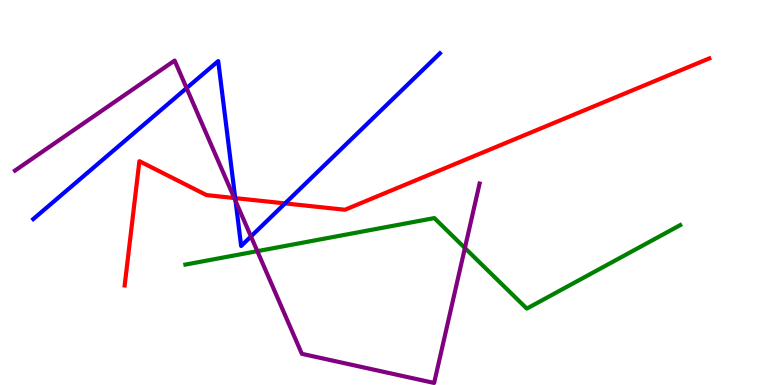[{'lines': ['blue', 'red'], 'intersections': [{'x': 3.03, 'y': 4.85}, {'x': 3.68, 'y': 4.72}]}, {'lines': ['green', 'red'], 'intersections': []}, {'lines': ['purple', 'red'], 'intersections': [{'x': 3.02, 'y': 4.86}]}, {'lines': ['blue', 'green'], 'intersections': []}, {'lines': ['blue', 'purple'], 'intersections': [{'x': 2.41, 'y': 7.71}, {'x': 3.04, 'y': 4.78}, {'x': 3.24, 'y': 3.86}]}, {'lines': ['green', 'purple'], 'intersections': [{'x': 3.32, 'y': 3.48}, {'x': 6.0, 'y': 3.56}]}]